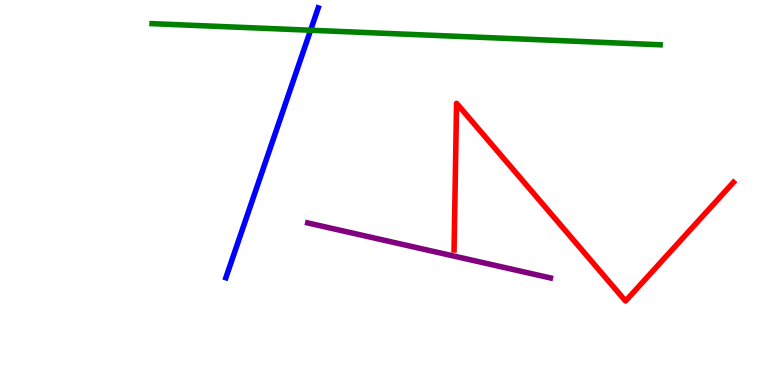[{'lines': ['blue', 'red'], 'intersections': []}, {'lines': ['green', 'red'], 'intersections': []}, {'lines': ['purple', 'red'], 'intersections': []}, {'lines': ['blue', 'green'], 'intersections': [{'x': 4.01, 'y': 9.21}]}, {'lines': ['blue', 'purple'], 'intersections': []}, {'lines': ['green', 'purple'], 'intersections': []}]